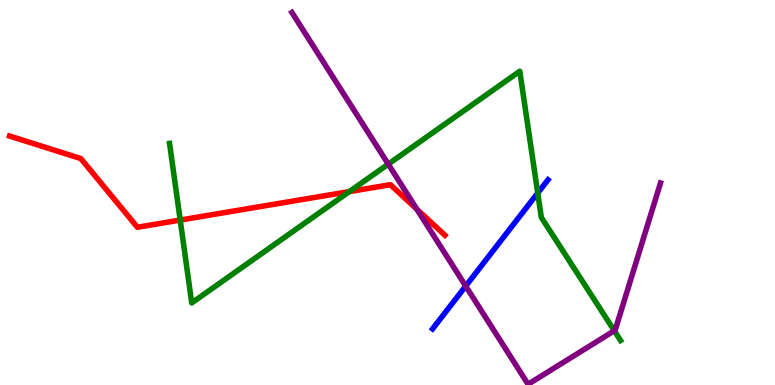[{'lines': ['blue', 'red'], 'intersections': []}, {'lines': ['green', 'red'], 'intersections': [{'x': 2.33, 'y': 4.28}, {'x': 4.51, 'y': 5.02}]}, {'lines': ['purple', 'red'], 'intersections': [{'x': 5.38, 'y': 4.56}]}, {'lines': ['blue', 'green'], 'intersections': [{'x': 6.94, 'y': 4.99}]}, {'lines': ['blue', 'purple'], 'intersections': [{'x': 6.01, 'y': 2.57}]}, {'lines': ['green', 'purple'], 'intersections': [{'x': 5.01, 'y': 5.74}, {'x': 7.93, 'y': 1.41}]}]